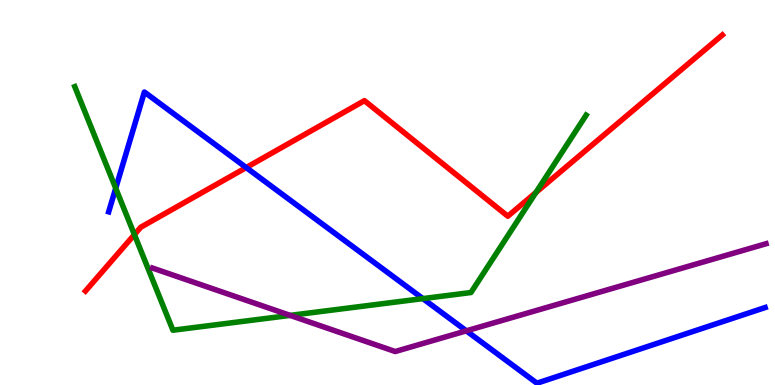[{'lines': ['blue', 'red'], 'intersections': [{'x': 3.18, 'y': 5.65}]}, {'lines': ['green', 'red'], 'intersections': [{'x': 1.73, 'y': 3.91}, {'x': 6.91, 'y': 5.0}]}, {'lines': ['purple', 'red'], 'intersections': []}, {'lines': ['blue', 'green'], 'intersections': [{'x': 1.49, 'y': 5.11}, {'x': 5.46, 'y': 2.24}]}, {'lines': ['blue', 'purple'], 'intersections': [{'x': 6.02, 'y': 1.41}]}, {'lines': ['green', 'purple'], 'intersections': [{'x': 3.74, 'y': 1.81}]}]